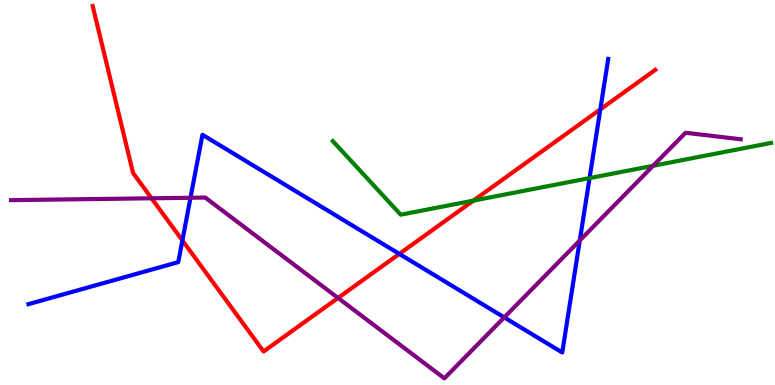[{'lines': ['blue', 'red'], 'intersections': [{'x': 2.35, 'y': 3.75}, {'x': 5.15, 'y': 3.41}, {'x': 7.75, 'y': 7.16}]}, {'lines': ['green', 'red'], 'intersections': [{'x': 6.11, 'y': 4.79}]}, {'lines': ['purple', 'red'], 'intersections': [{'x': 1.96, 'y': 4.85}, {'x': 4.36, 'y': 2.26}]}, {'lines': ['blue', 'green'], 'intersections': [{'x': 7.61, 'y': 5.37}]}, {'lines': ['blue', 'purple'], 'intersections': [{'x': 2.46, 'y': 4.86}, {'x': 6.51, 'y': 1.76}, {'x': 7.48, 'y': 3.75}]}, {'lines': ['green', 'purple'], 'intersections': [{'x': 8.43, 'y': 5.69}]}]